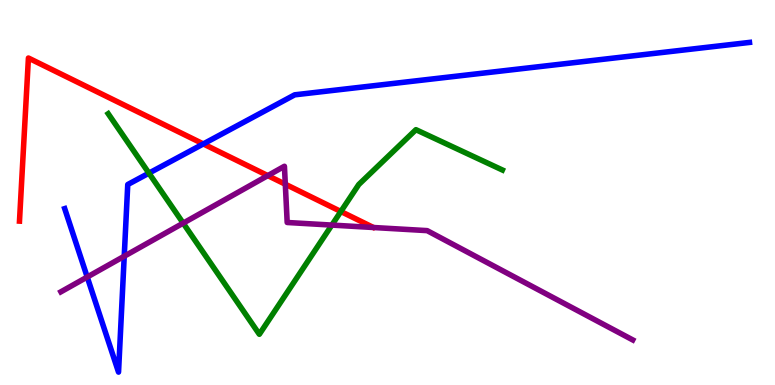[{'lines': ['blue', 'red'], 'intersections': [{'x': 2.62, 'y': 6.26}]}, {'lines': ['green', 'red'], 'intersections': [{'x': 4.4, 'y': 4.51}]}, {'lines': ['purple', 'red'], 'intersections': [{'x': 3.46, 'y': 5.44}, {'x': 3.68, 'y': 5.22}]}, {'lines': ['blue', 'green'], 'intersections': [{'x': 1.92, 'y': 5.5}]}, {'lines': ['blue', 'purple'], 'intersections': [{'x': 1.13, 'y': 2.8}, {'x': 1.6, 'y': 3.34}]}, {'lines': ['green', 'purple'], 'intersections': [{'x': 2.36, 'y': 4.2}, {'x': 4.28, 'y': 4.15}]}]